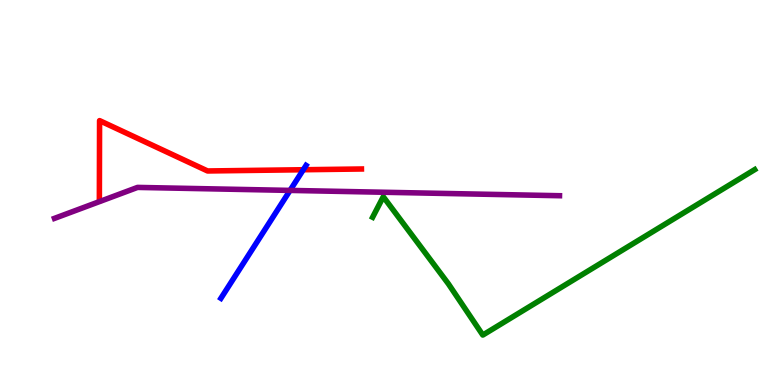[{'lines': ['blue', 'red'], 'intersections': [{'x': 3.91, 'y': 5.59}]}, {'lines': ['green', 'red'], 'intersections': []}, {'lines': ['purple', 'red'], 'intersections': []}, {'lines': ['blue', 'green'], 'intersections': []}, {'lines': ['blue', 'purple'], 'intersections': [{'x': 3.74, 'y': 5.05}]}, {'lines': ['green', 'purple'], 'intersections': []}]